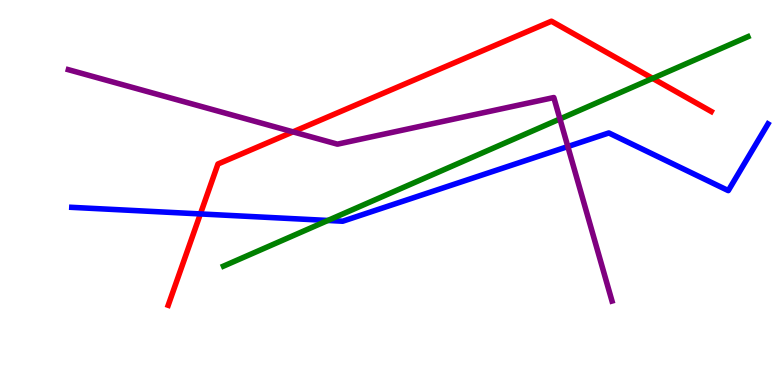[{'lines': ['blue', 'red'], 'intersections': [{'x': 2.59, 'y': 4.44}]}, {'lines': ['green', 'red'], 'intersections': [{'x': 8.42, 'y': 7.96}]}, {'lines': ['purple', 'red'], 'intersections': [{'x': 3.78, 'y': 6.57}]}, {'lines': ['blue', 'green'], 'intersections': [{'x': 4.23, 'y': 4.27}]}, {'lines': ['blue', 'purple'], 'intersections': [{'x': 7.33, 'y': 6.19}]}, {'lines': ['green', 'purple'], 'intersections': [{'x': 7.22, 'y': 6.91}]}]